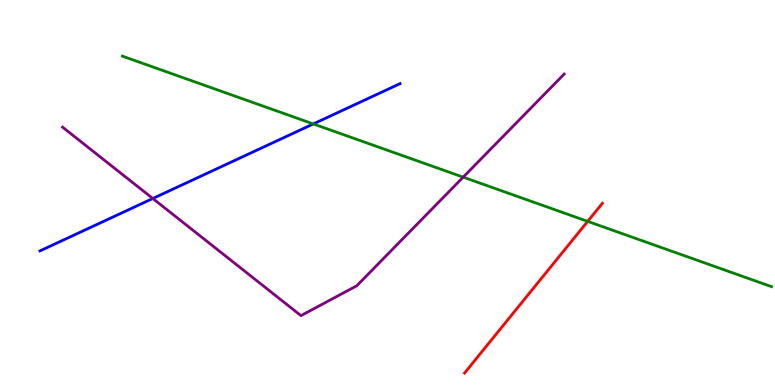[{'lines': ['blue', 'red'], 'intersections': []}, {'lines': ['green', 'red'], 'intersections': [{'x': 7.58, 'y': 4.25}]}, {'lines': ['purple', 'red'], 'intersections': []}, {'lines': ['blue', 'green'], 'intersections': [{'x': 4.04, 'y': 6.78}]}, {'lines': ['blue', 'purple'], 'intersections': [{'x': 1.97, 'y': 4.84}]}, {'lines': ['green', 'purple'], 'intersections': [{'x': 5.98, 'y': 5.4}]}]